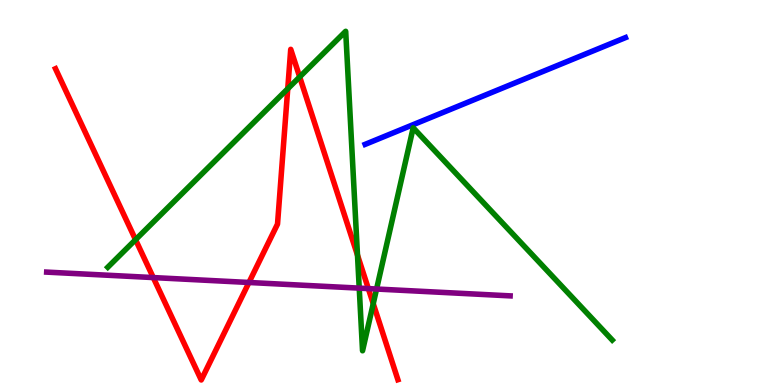[{'lines': ['blue', 'red'], 'intersections': []}, {'lines': ['green', 'red'], 'intersections': [{'x': 1.75, 'y': 3.77}, {'x': 3.71, 'y': 7.69}, {'x': 3.87, 'y': 8.0}, {'x': 4.61, 'y': 3.37}, {'x': 4.82, 'y': 2.11}]}, {'lines': ['purple', 'red'], 'intersections': [{'x': 1.98, 'y': 2.79}, {'x': 3.21, 'y': 2.66}, {'x': 4.75, 'y': 2.5}]}, {'lines': ['blue', 'green'], 'intersections': []}, {'lines': ['blue', 'purple'], 'intersections': []}, {'lines': ['green', 'purple'], 'intersections': [{'x': 4.64, 'y': 2.52}, {'x': 4.86, 'y': 2.49}]}]